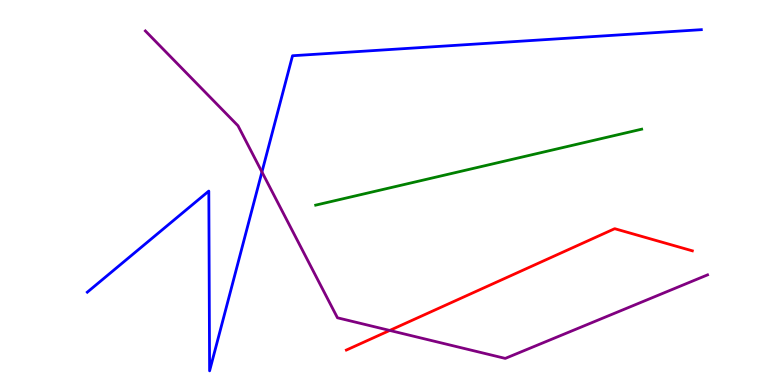[{'lines': ['blue', 'red'], 'intersections': []}, {'lines': ['green', 'red'], 'intersections': []}, {'lines': ['purple', 'red'], 'intersections': [{'x': 5.03, 'y': 1.42}]}, {'lines': ['blue', 'green'], 'intersections': []}, {'lines': ['blue', 'purple'], 'intersections': [{'x': 3.38, 'y': 5.53}]}, {'lines': ['green', 'purple'], 'intersections': []}]